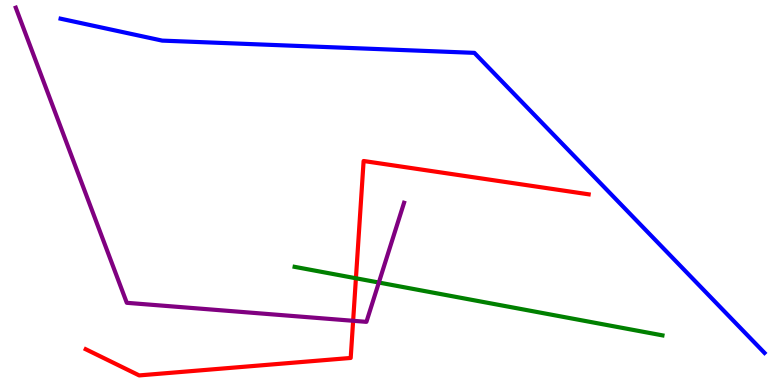[{'lines': ['blue', 'red'], 'intersections': []}, {'lines': ['green', 'red'], 'intersections': [{'x': 4.59, 'y': 2.77}]}, {'lines': ['purple', 'red'], 'intersections': [{'x': 4.56, 'y': 1.67}]}, {'lines': ['blue', 'green'], 'intersections': []}, {'lines': ['blue', 'purple'], 'intersections': []}, {'lines': ['green', 'purple'], 'intersections': [{'x': 4.89, 'y': 2.66}]}]